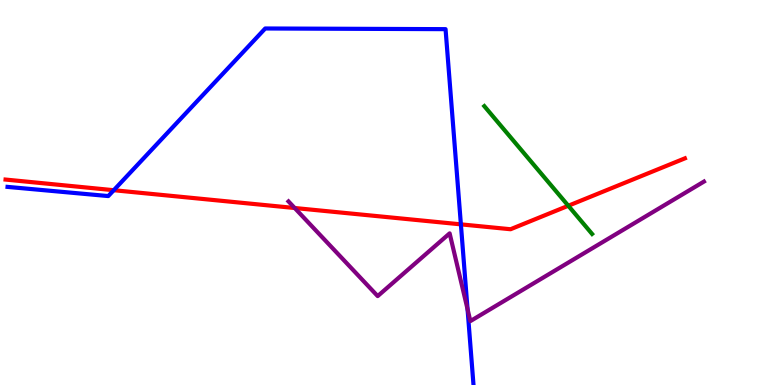[{'lines': ['blue', 'red'], 'intersections': [{'x': 1.47, 'y': 5.06}, {'x': 5.95, 'y': 4.17}]}, {'lines': ['green', 'red'], 'intersections': [{'x': 7.33, 'y': 4.66}]}, {'lines': ['purple', 'red'], 'intersections': [{'x': 3.8, 'y': 4.6}]}, {'lines': ['blue', 'green'], 'intersections': []}, {'lines': ['blue', 'purple'], 'intersections': [{'x': 6.03, 'y': 1.97}]}, {'lines': ['green', 'purple'], 'intersections': []}]